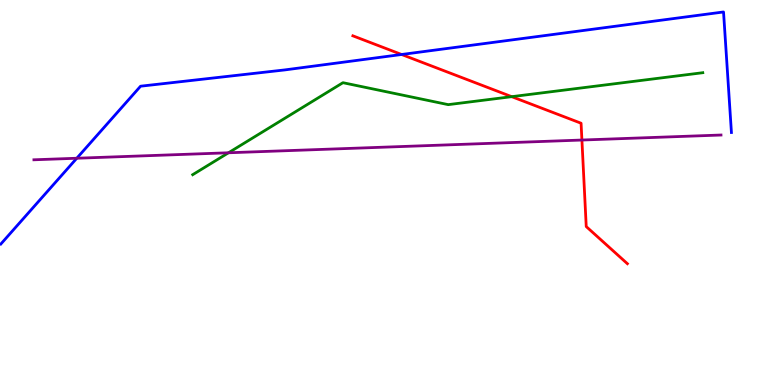[{'lines': ['blue', 'red'], 'intersections': [{'x': 5.18, 'y': 8.58}]}, {'lines': ['green', 'red'], 'intersections': [{'x': 6.6, 'y': 7.49}]}, {'lines': ['purple', 'red'], 'intersections': [{'x': 7.51, 'y': 6.36}]}, {'lines': ['blue', 'green'], 'intersections': []}, {'lines': ['blue', 'purple'], 'intersections': [{'x': 0.991, 'y': 5.89}]}, {'lines': ['green', 'purple'], 'intersections': [{'x': 2.95, 'y': 6.03}]}]